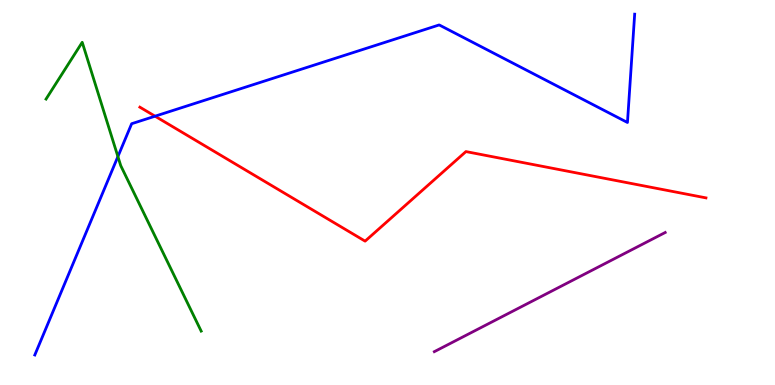[{'lines': ['blue', 'red'], 'intersections': [{'x': 2.0, 'y': 6.98}]}, {'lines': ['green', 'red'], 'intersections': []}, {'lines': ['purple', 'red'], 'intersections': []}, {'lines': ['blue', 'green'], 'intersections': [{'x': 1.52, 'y': 5.93}]}, {'lines': ['blue', 'purple'], 'intersections': []}, {'lines': ['green', 'purple'], 'intersections': []}]